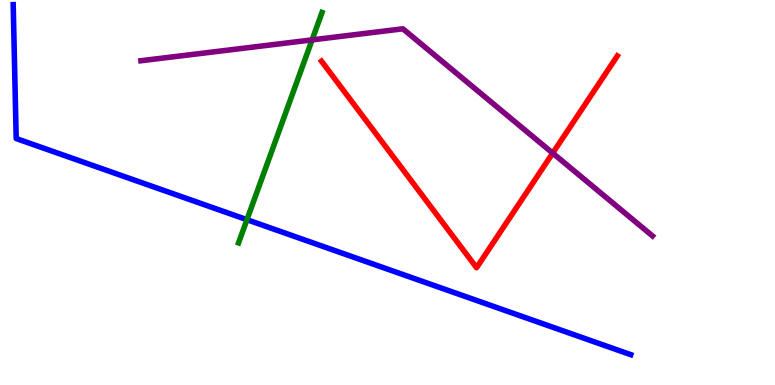[{'lines': ['blue', 'red'], 'intersections': []}, {'lines': ['green', 'red'], 'intersections': []}, {'lines': ['purple', 'red'], 'intersections': [{'x': 7.13, 'y': 6.02}]}, {'lines': ['blue', 'green'], 'intersections': [{'x': 3.19, 'y': 4.29}]}, {'lines': ['blue', 'purple'], 'intersections': []}, {'lines': ['green', 'purple'], 'intersections': [{'x': 4.03, 'y': 8.96}]}]